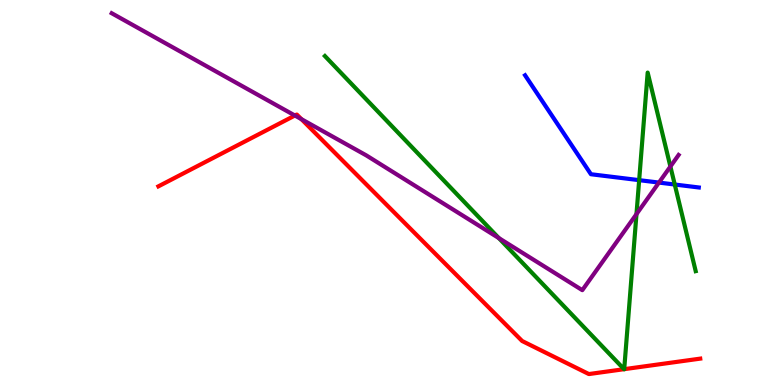[{'lines': ['blue', 'red'], 'intersections': []}, {'lines': ['green', 'red'], 'intersections': [{'x': 8.05, 'y': 0.411}, {'x': 8.05, 'y': 0.411}]}, {'lines': ['purple', 'red'], 'intersections': [{'x': 3.81, 'y': 7.0}, {'x': 3.89, 'y': 6.91}]}, {'lines': ['blue', 'green'], 'intersections': [{'x': 8.25, 'y': 5.32}, {'x': 8.71, 'y': 5.21}]}, {'lines': ['blue', 'purple'], 'intersections': [{'x': 8.5, 'y': 5.26}]}, {'lines': ['green', 'purple'], 'intersections': [{'x': 6.44, 'y': 3.82}, {'x': 8.21, 'y': 4.44}, {'x': 8.65, 'y': 5.67}]}]